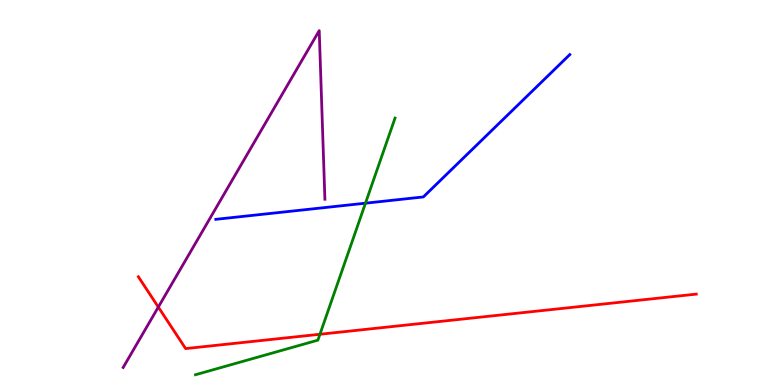[{'lines': ['blue', 'red'], 'intersections': []}, {'lines': ['green', 'red'], 'intersections': [{'x': 4.13, 'y': 1.32}]}, {'lines': ['purple', 'red'], 'intersections': [{'x': 2.04, 'y': 2.02}]}, {'lines': ['blue', 'green'], 'intersections': [{'x': 4.72, 'y': 4.72}]}, {'lines': ['blue', 'purple'], 'intersections': []}, {'lines': ['green', 'purple'], 'intersections': []}]